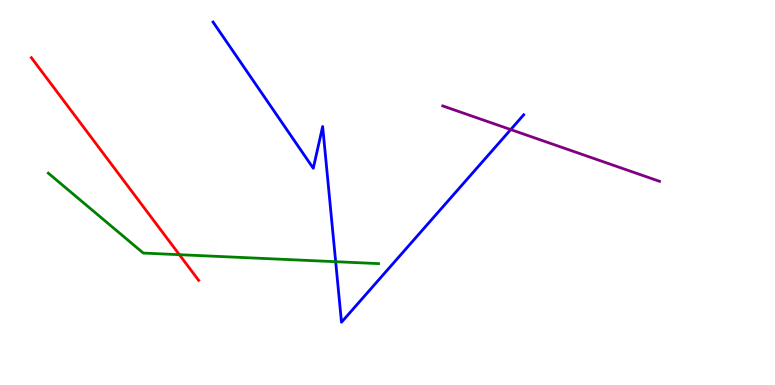[{'lines': ['blue', 'red'], 'intersections': []}, {'lines': ['green', 'red'], 'intersections': [{'x': 2.31, 'y': 3.38}]}, {'lines': ['purple', 'red'], 'intersections': []}, {'lines': ['blue', 'green'], 'intersections': [{'x': 4.33, 'y': 3.2}]}, {'lines': ['blue', 'purple'], 'intersections': [{'x': 6.59, 'y': 6.63}]}, {'lines': ['green', 'purple'], 'intersections': []}]